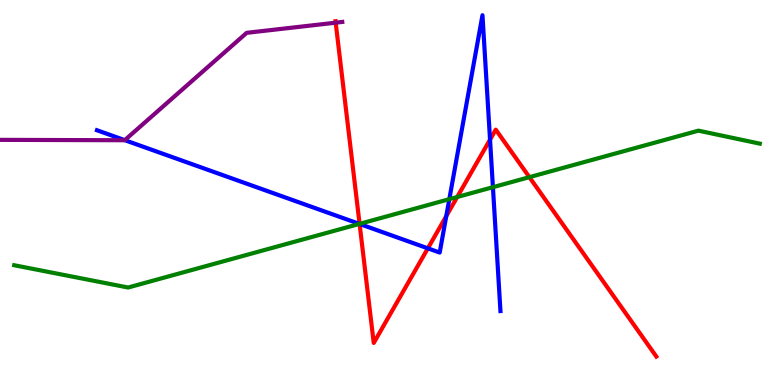[{'lines': ['blue', 'red'], 'intersections': [{'x': 4.64, 'y': 4.18}, {'x': 5.52, 'y': 3.55}, {'x': 5.76, 'y': 4.39}, {'x': 6.32, 'y': 6.37}]}, {'lines': ['green', 'red'], 'intersections': [{'x': 4.64, 'y': 4.19}, {'x': 5.9, 'y': 4.88}, {'x': 6.83, 'y': 5.4}]}, {'lines': ['purple', 'red'], 'intersections': [{'x': 4.33, 'y': 9.41}]}, {'lines': ['blue', 'green'], 'intersections': [{'x': 4.64, 'y': 4.18}, {'x': 5.8, 'y': 4.83}, {'x': 6.36, 'y': 5.14}]}, {'lines': ['blue', 'purple'], 'intersections': [{'x': 1.61, 'y': 6.36}]}, {'lines': ['green', 'purple'], 'intersections': []}]